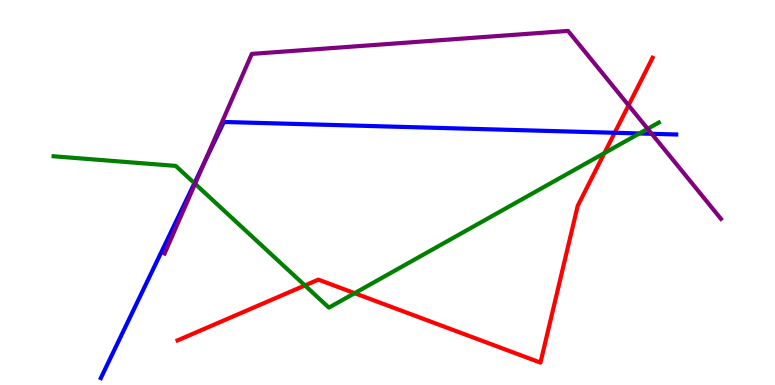[{'lines': ['blue', 'red'], 'intersections': [{'x': 7.93, 'y': 6.55}]}, {'lines': ['green', 'red'], 'intersections': [{'x': 3.93, 'y': 2.59}, {'x': 4.58, 'y': 2.38}, {'x': 7.8, 'y': 6.02}]}, {'lines': ['purple', 'red'], 'intersections': [{'x': 8.11, 'y': 7.26}]}, {'lines': ['blue', 'green'], 'intersections': [{'x': 2.51, 'y': 5.24}, {'x': 8.25, 'y': 6.53}]}, {'lines': ['blue', 'purple'], 'intersections': [{'x': 2.63, 'y': 5.76}, {'x': 8.41, 'y': 6.52}]}, {'lines': ['green', 'purple'], 'intersections': [{'x': 2.52, 'y': 5.23}, {'x': 8.36, 'y': 6.65}]}]